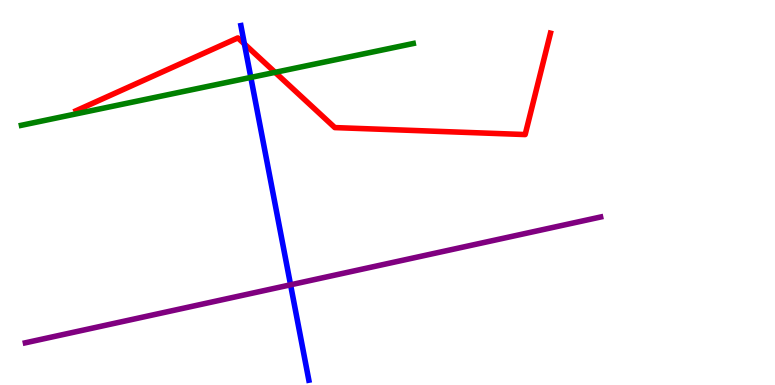[{'lines': ['blue', 'red'], 'intersections': [{'x': 3.15, 'y': 8.86}]}, {'lines': ['green', 'red'], 'intersections': [{'x': 3.55, 'y': 8.12}]}, {'lines': ['purple', 'red'], 'intersections': []}, {'lines': ['blue', 'green'], 'intersections': [{'x': 3.24, 'y': 7.99}]}, {'lines': ['blue', 'purple'], 'intersections': [{'x': 3.75, 'y': 2.6}]}, {'lines': ['green', 'purple'], 'intersections': []}]